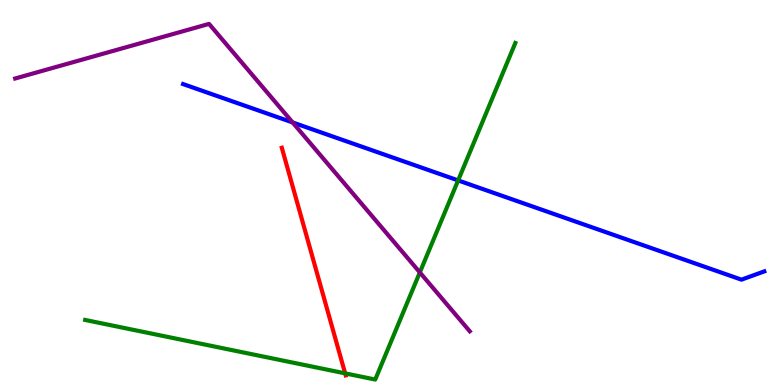[{'lines': ['blue', 'red'], 'intersections': []}, {'lines': ['green', 'red'], 'intersections': [{'x': 4.45, 'y': 0.302}]}, {'lines': ['purple', 'red'], 'intersections': []}, {'lines': ['blue', 'green'], 'intersections': [{'x': 5.91, 'y': 5.31}]}, {'lines': ['blue', 'purple'], 'intersections': [{'x': 3.78, 'y': 6.82}]}, {'lines': ['green', 'purple'], 'intersections': [{'x': 5.42, 'y': 2.92}]}]